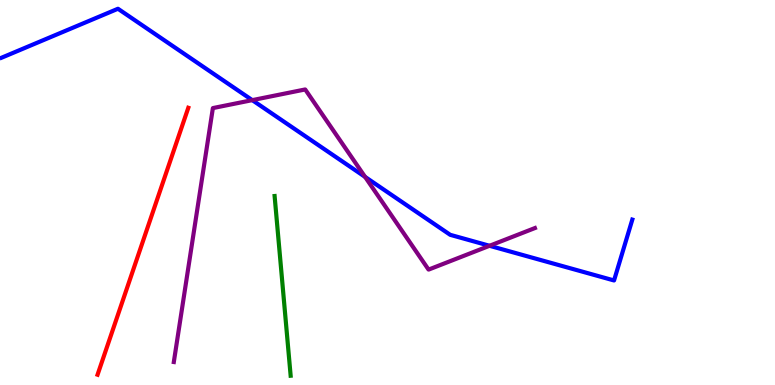[{'lines': ['blue', 'red'], 'intersections': []}, {'lines': ['green', 'red'], 'intersections': []}, {'lines': ['purple', 'red'], 'intersections': []}, {'lines': ['blue', 'green'], 'intersections': []}, {'lines': ['blue', 'purple'], 'intersections': [{'x': 3.26, 'y': 7.4}, {'x': 4.71, 'y': 5.41}, {'x': 6.32, 'y': 3.62}]}, {'lines': ['green', 'purple'], 'intersections': []}]